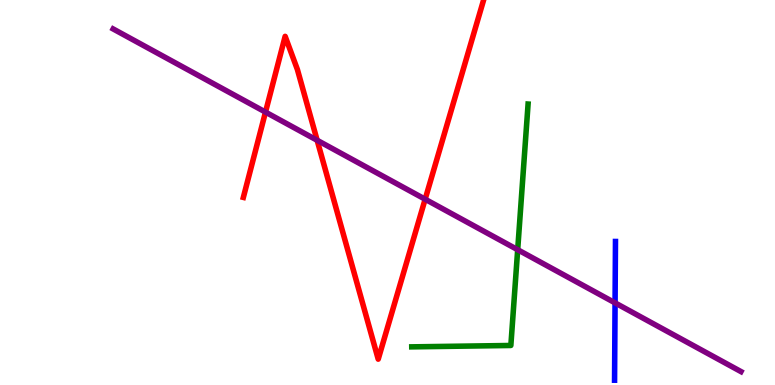[{'lines': ['blue', 'red'], 'intersections': []}, {'lines': ['green', 'red'], 'intersections': []}, {'lines': ['purple', 'red'], 'intersections': [{'x': 3.43, 'y': 7.09}, {'x': 4.09, 'y': 6.36}, {'x': 5.49, 'y': 4.83}]}, {'lines': ['blue', 'green'], 'intersections': []}, {'lines': ['blue', 'purple'], 'intersections': [{'x': 7.94, 'y': 2.13}]}, {'lines': ['green', 'purple'], 'intersections': [{'x': 6.68, 'y': 3.51}]}]